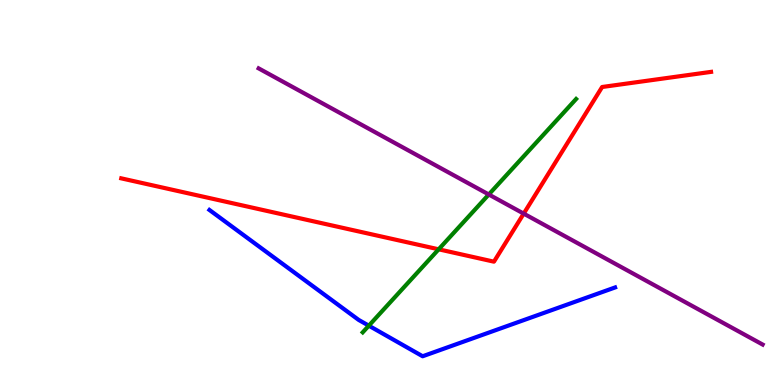[{'lines': ['blue', 'red'], 'intersections': []}, {'lines': ['green', 'red'], 'intersections': [{'x': 5.66, 'y': 3.52}]}, {'lines': ['purple', 'red'], 'intersections': [{'x': 6.76, 'y': 4.45}]}, {'lines': ['blue', 'green'], 'intersections': [{'x': 4.76, 'y': 1.54}]}, {'lines': ['blue', 'purple'], 'intersections': []}, {'lines': ['green', 'purple'], 'intersections': [{'x': 6.31, 'y': 4.95}]}]